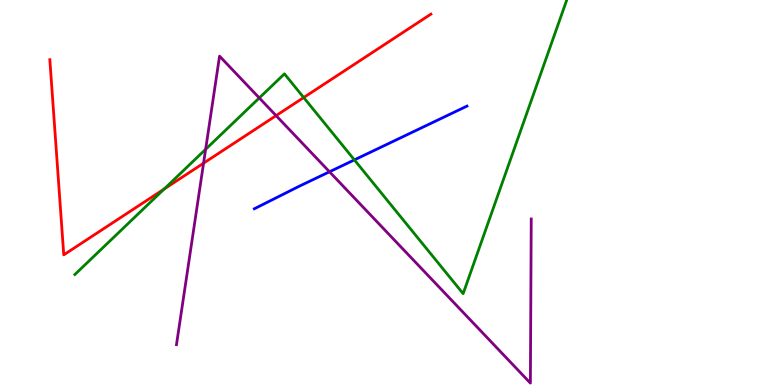[{'lines': ['blue', 'red'], 'intersections': []}, {'lines': ['green', 'red'], 'intersections': [{'x': 2.12, 'y': 5.09}, {'x': 3.92, 'y': 7.47}]}, {'lines': ['purple', 'red'], 'intersections': [{'x': 2.63, 'y': 5.76}, {'x': 3.56, 'y': 7.0}]}, {'lines': ['blue', 'green'], 'intersections': [{'x': 4.57, 'y': 5.85}]}, {'lines': ['blue', 'purple'], 'intersections': [{'x': 4.25, 'y': 5.54}]}, {'lines': ['green', 'purple'], 'intersections': [{'x': 2.65, 'y': 6.12}, {'x': 3.35, 'y': 7.46}]}]